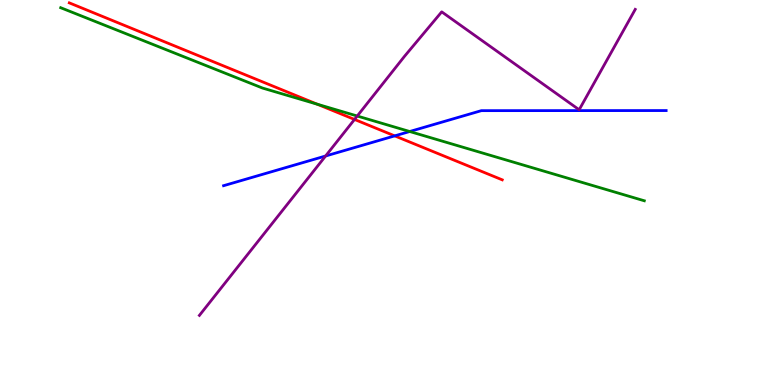[{'lines': ['blue', 'red'], 'intersections': [{'x': 5.09, 'y': 6.47}]}, {'lines': ['green', 'red'], 'intersections': [{'x': 4.09, 'y': 7.29}]}, {'lines': ['purple', 'red'], 'intersections': [{'x': 4.57, 'y': 6.9}]}, {'lines': ['blue', 'green'], 'intersections': [{'x': 5.29, 'y': 6.58}]}, {'lines': ['blue', 'purple'], 'intersections': [{'x': 4.2, 'y': 5.95}]}, {'lines': ['green', 'purple'], 'intersections': [{'x': 4.61, 'y': 6.99}]}]